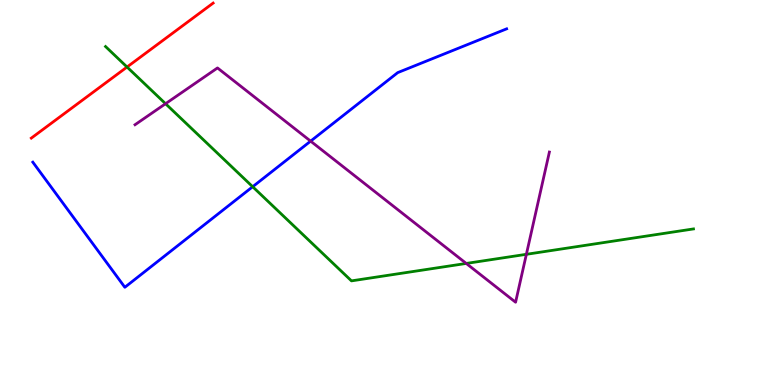[{'lines': ['blue', 'red'], 'intersections': []}, {'lines': ['green', 'red'], 'intersections': [{'x': 1.64, 'y': 8.26}]}, {'lines': ['purple', 'red'], 'intersections': []}, {'lines': ['blue', 'green'], 'intersections': [{'x': 3.26, 'y': 5.15}]}, {'lines': ['blue', 'purple'], 'intersections': [{'x': 4.01, 'y': 6.33}]}, {'lines': ['green', 'purple'], 'intersections': [{'x': 2.14, 'y': 7.31}, {'x': 6.02, 'y': 3.16}, {'x': 6.79, 'y': 3.39}]}]